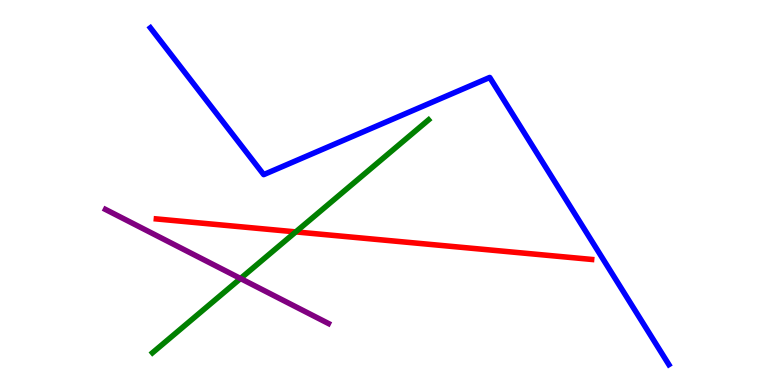[{'lines': ['blue', 'red'], 'intersections': []}, {'lines': ['green', 'red'], 'intersections': [{'x': 3.82, 'y': 3.98}]}, {'lines': ['purple', 'red'], 'intersections': []}, {'lines': ['blue', 'green'], 'intersections': []}, {'lines': ['blue', 'purple'], 'intersections': []}, {'lines': ['green', 'purple'], 'intersections': [{'x': 3.1, 'y': 2.77}]}]